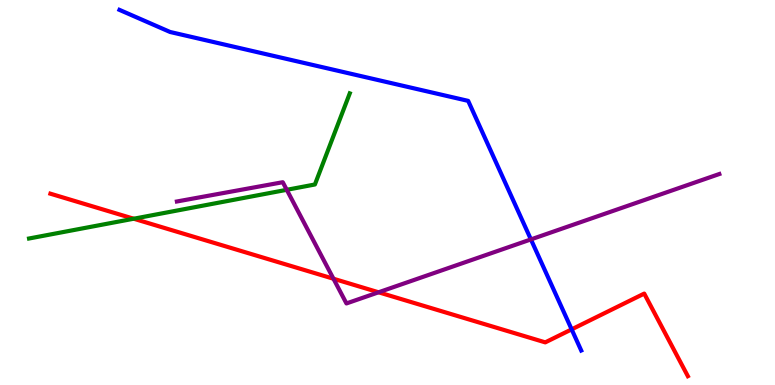[{'lines': ['blue', 'red'], 'intersections': [{'x': 7.38, 'y': 1.45}]}, {'lines': ['green', 'red'], 'intersections': [{'x': 1.73, 'y': 4.32}]}, {'lines': ['purple', 'red'], 'intersections': [{'x': 4.3, 'y': 2.76}, {'x': 4.88, 'y': 2.41}]}, {'lines': ['blue', 'green'], 'intersections': []}, {'lines': ['blue', 'purple'], 'intersections': [{'x': 6.85, 'y': 3.78}]}, {'lines': ['green', 'purple'], 'intersections': [{'x': 3.7, 'y': 5.07}]}]